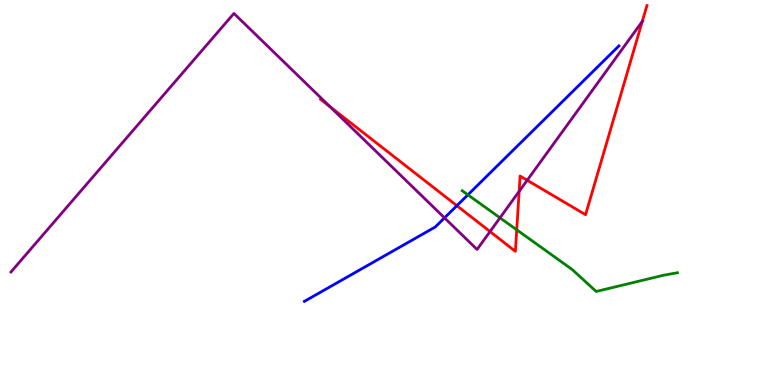[{'lines': ['blue', 'red'], 'intersections': [{'x': 5.9, 'y': 4.66}]}, {'lines': ['green', 'red'], 'intersections': [{'x': 6.67, 'y': 4.03}]}, {'lines': ['purple', 'red'], 'intersections': [{'x': 4.26, 'y': 7.23}, {'x': 6.32, 'y': 3.99}, {'x': 6.7, 'y': 5.03}, {'x': 6.8, 'y': 5.32}, {'x': 8.29, 'y': 9.44}]}, {'lines': ['blue', 'green'], 'intersections': [{'x': 6.04, 'y': 4.94}]}, {'lines': ['blue', 'purple'], 'intersections': [{'x': 5.74, 'y': 4.34}]}, {'lines': ['green', 'purple'], 'intersections': [{'x': 6.45, 'y': 4.34}]}]